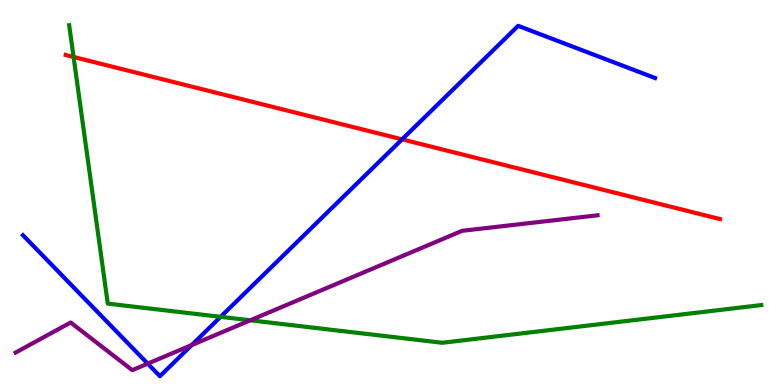[{'lines': ['blue', 'red'], 'intersections': [{'x': 5.19, 'y': 6.38}]}, {'lines': ['green', 'red'], 'intersections': [{'x': 0.949, 'y': 8.52}]}, {'lines': ['purple', 'red'], 'intersections': []}, {'lines': ['blue', 'green'], 'intersections': [{'x': 2.85, 'y': 1.77}]}, {'lines': ['blue', 'purple'], 'intersections': [{'x': 1.91, 'y': 0.555}, {'x': 2.47, 'y': 1.04}]}, {'lines': ['green', 'purple'], 'intersections': [{'x': 3.23, 'y': 1.68}]}]